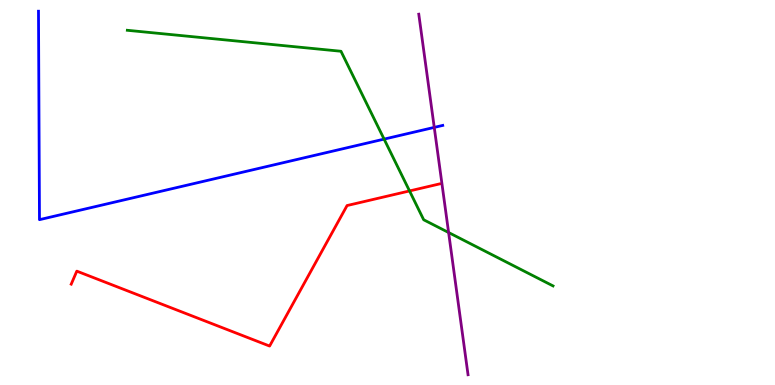[{'lines': ['blue', 'red'], 'intersections': []}, {'lines': ['green', 'red'], 'intersections': [{'x': 5.28, 'y': 5.04}]}, {'lines': ['purple', 'red'], 'intersections': []}, {'lines': ['blue', 'green'], 'intersections': [{'x': 4.96, 'y': 6.39}]}, {'lines': ['blue', 'purple'], 'intersections': [{'x': 5.6, 'y': 6.69}]}, {'lines': ['green', 'purple'], 'intersections': [{'x': 5.79, 'y': 3.96}]}]